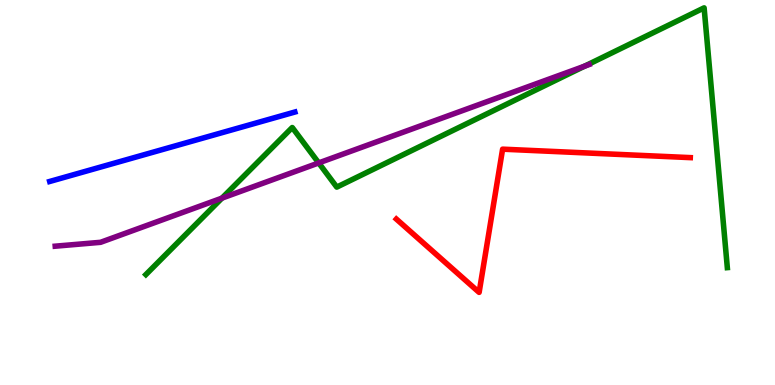[{'lines': ['blue', 'red'], 'intersections': []}, {'lines': ['green', 'red'], 'intersections': []}, {'lines': ['purple', 'red'], 'intersections': []}, {'lines': ['blue', 'green'], 'intersections': []}, {'lines': ['blue', 'purple'], 'intersections': []}, {'lines': ['green', 'purple'], 'intersections': [{'x': 2.86, 'y': 4.85}, {'x': 4.11, 'y': 5.77}, {'x': 7.54, 'y': 8.28}]}]